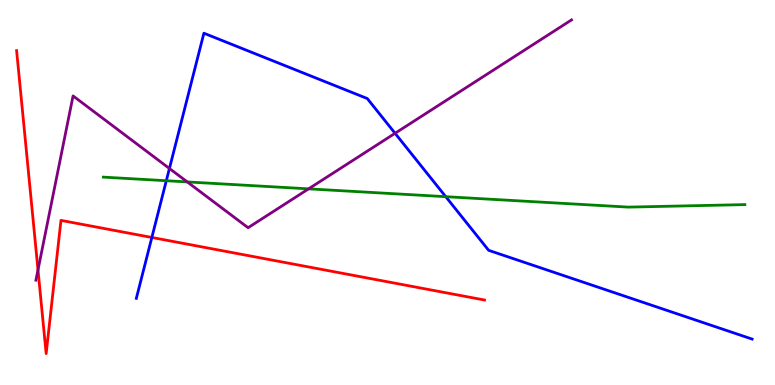[{'lines': ['blue', 'red'], 'intersections': [{'x': 1.96, 'y': 3.83}]}, {'lines': ['green', 'red'], 'intersections': []}, {'lines': ['purple', 'red'], 'intersections': [{'x': 0.49, 'y': 2.99}]}, {'lines': ['blue', 'green'], 'intersections': [{'x': 2.15, 'y': 5.31}, {'x': 5.75, 'y': 4.89}]}, {'lines': ['blue', 'purple'], 'intersections': [{'x': 2.19, 'y': 5.62}, {'x': 5.1, 'y': 6.54}]}, {'lines': ['green', 'purple'], 'intersections': [{'x': 2.42, 'y': 5.27}, {'x': 3.98, 'y': 5.09}]}]